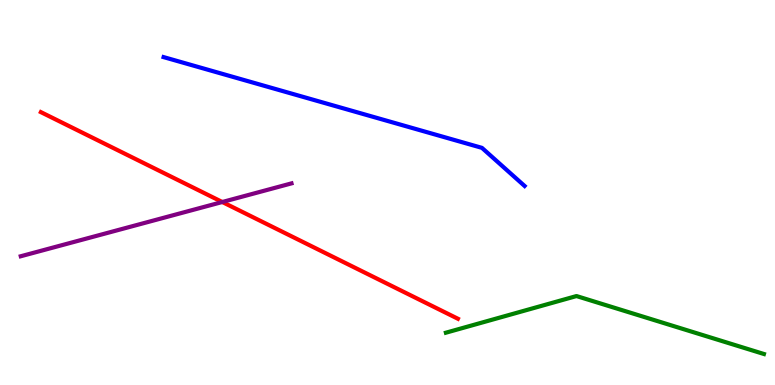[{'lines': ['blue', 'red'], 'intersections': []}, {'lines': ['green', 'red'], 'intersections': []}, {'lines': ['purple', 'red'], 'intersections': [{'x': 2.87, 'y': 4.75}]}, {'lines': ['blue', 'green'], 'intersections': []}, {'lines': ['blue', 'purple'], 'intersections': []}, {'lines': ['green', 'purple'], 'intersections': []}]